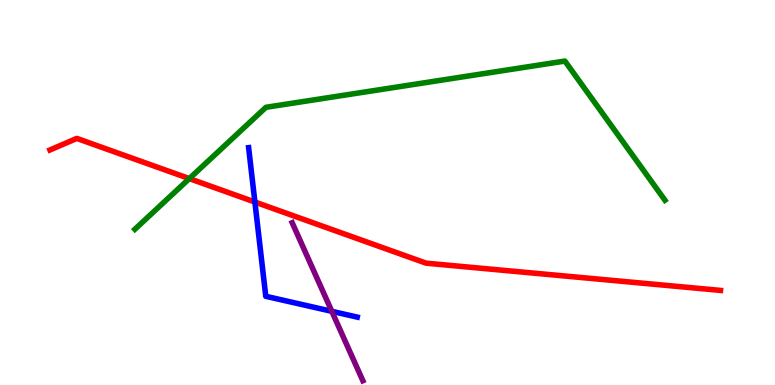[{'lines': ['blue', 'red'], 'intersections': [{'x': 3.29, 'y': 4.75}]}, {'lines': ['green', 'red'], 'intersections': [{'x': 2.44, 'y': 5.36}]}, {'lines': ['purple', 'red'], 'intersections': []}, {'lines': ['blue', 'green'], 'intersections': []}, {'lines': ['blue', 'purple'], 'intersections': [{'x': 4.28, 'y': 1.91}]}, {'lines': ['green', 'purple'], 'intersections': []}]